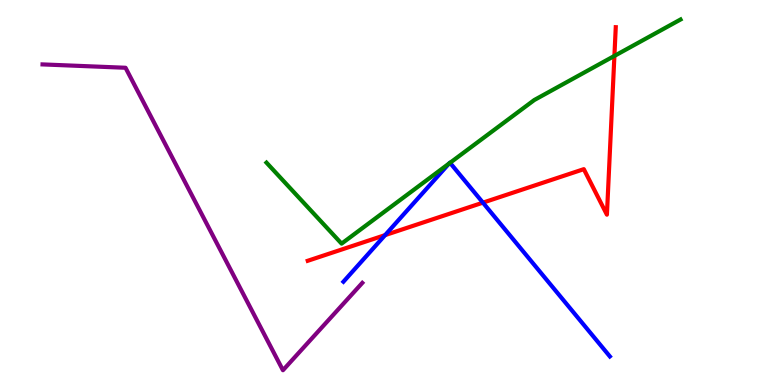[{'lines': ['blue', 'red'], 'intersections': [{'x': 4.97, 'y': 3.89}, {'x': 6.23, 'y': 4.74}]}, {'lines': ['green', 'red'], 'intersections': [{'x': 7.93, 'y': 8.55}]}, {'lines': ['purple', 'red'], 'intersections': []}, {'lines': ['blue', 'green'], 'intersections': [{'x': 5.8, 'y': 5.75}, {'x': 5.81, 'y': 5.77}]}, {'lines': ['blue', 'purple'], 'intersections': []}, {'lines': ['green', 'purple'], 'intersections': []}]